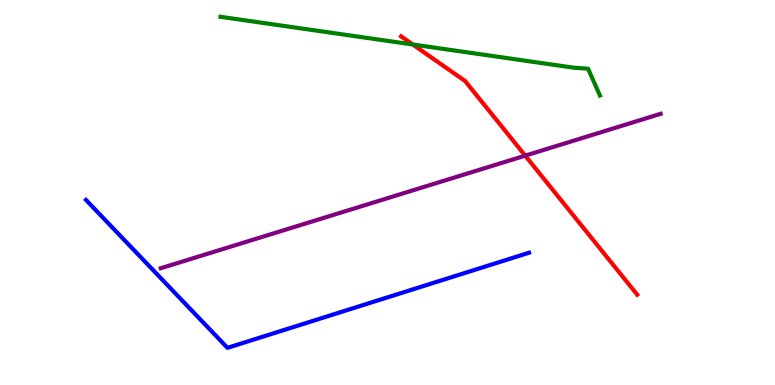[{'lines': ['blue', 'red'], 'intersections': []}, {'lines': ['green', 'red'], 'intersections': [{'x': 5.33, 'y': 8.84}]}, {'lines': ['purple', 'red'], 'intersections': [{'x': 6.78, 'y': 5.96}]}, {'lines': ['blue', 'green'], 'intersections': []}, {'lines': ['blue', 'purple'], 'intersections': []}, {'lines': ['green', 'purple'], 'intersections': []}]